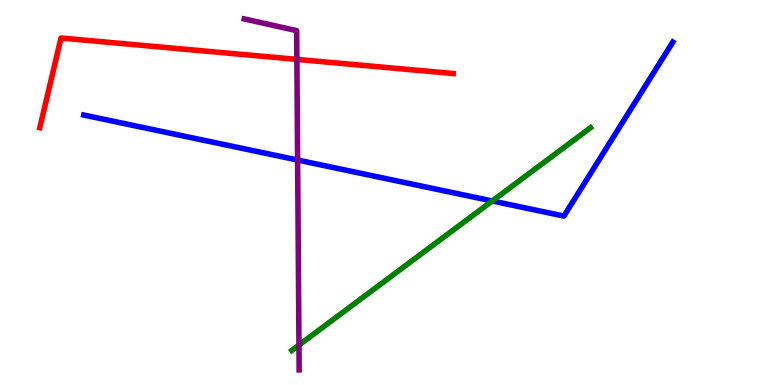[{'lines': ['blue', 'red'], 'intersections': []}, {'lines': ['green', 'red'], 'intersections': []}, {'lines': ['purple', 'red'], 'intersections': [{'x': 3.83, 'y': 8.46}]}, {'lines': ['blue', 'green'], 'intersections': [{'x': 6.35, 'y': 4.78}]}, {'lines': ['blue', 'purple'], 'intersections': [{'x': 3.84, 'y': 5.84}]}, {'lines': ['green', 'purple'], 'intersections': [{'x': 3.86, 'y': 1.04}]}]